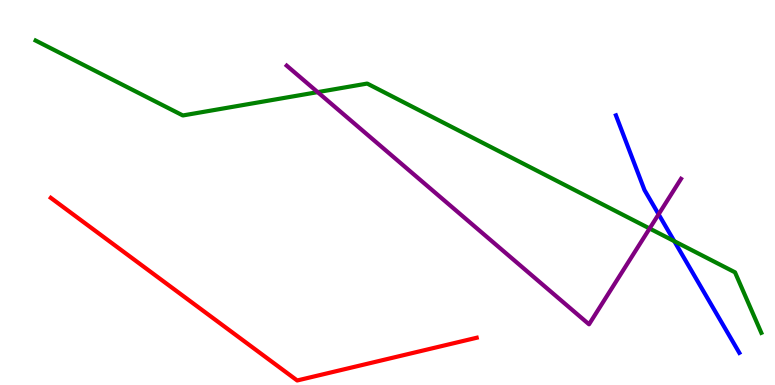[{'lines': ['blue', 'red'], 'intersections': []}, {'lines': ['green', 'red'], 'intersections': []}, {'lines': ['purple', 'red'], 'intersections': []}, {'lines': ['blue', 'green'], 'intersections': [{'x': 8.7, 'y': 3.74}]}, {'lines': ['blue', 'purple'], 'intersections': [{'x': 8.5, 'y': 4.43}]}, {'lines': ['green', 'purple'], 'intersections': [{'x': 4.1, 'y': 7.61}, {'x': 8.38, 'y': 4.06}]}]